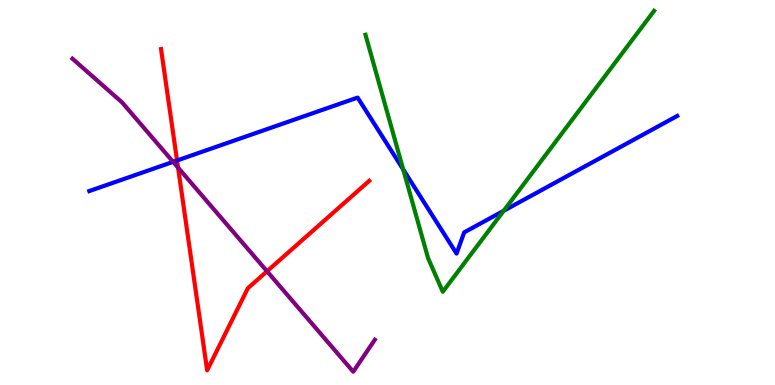[{'lines': ['blue', 'red'], 'intersections': [{'x': 2.28, 'y': 5.83}]}, {'lines': ['green', 'red'], 'intersections': []}, {'lines': ['purple', 'red'], 'intersections': [{'x': 2.3, 'y': 5.65}, {'x': 3.45, 'y': 2.95}]}, {'lines': ['blue', 'green'], 'intersections': [{'x': 5.2, 'y': 5.6}, {'x': 6.5, 'y': 4.52}]}, {'lines': ['blue', 'purple'], 'intersections': [{'x': 2.23, 'y': 5.8}]}, {'lines': ['green', 'purple'], 'intersections': []}]